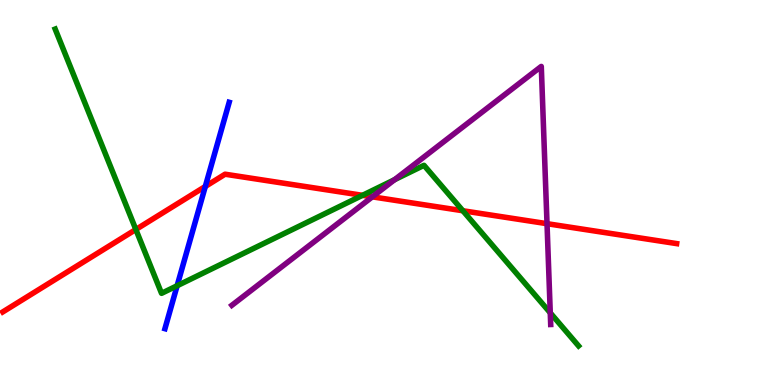[{'lines': ['blue', 'red'], 'intersections': [{'x': 2.65, 'y': 5.16}]}, {'lines': ['green', 'red'], 'intersections': [{'x': 1.75, 'y': 4.04}, {'x': 4.68, 'y': 4.93}, {'x': 5.97, 'y': 4.53}]}, {'lines': ['purple', 'red'], 'intersections': [{'x': 4.8, 'y': 4.89}, {'x': 7.06, 'y': 4.19}]}, {'lines': ['blue', 'green'], 'intersections': [{'x': 2.29, 'y': 2.58}]}, {'lines': ['blue', 'purple'], 'intersections': []}, {'lines': ['green', 'purple'], 'intersections': [{'x': 5.09, 'y': 5.33}, {'x': 7.1, 'y': 1.87}]}]